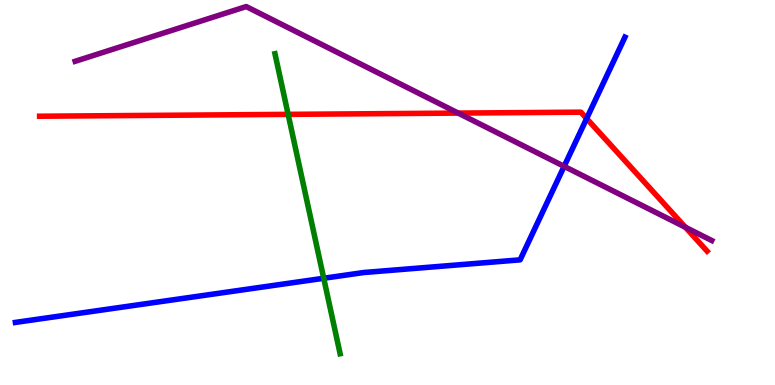[{'lines': ['blue', 'red'], 'intersections': [{'x': 7.57, 'y': 6.92}]}, {'lines': ['green', 'red'], 'intersections': [{'x': 3.72, 'y': 7.03}]}, {'lines': ['purple', 'red'], 'intersections': [{'x': 5.91, 'y': 7.06}, {'x': 8.84, 'y': 4.1}]}, {'lines': ['blue', 'green'], 'intersections': [{'x': 4.18, 'y': 2.77}]}, {'lines': ['blue', 'purple'], 'intersections': [{'x': 7.28, 'y': 5.68}]}, {'lines': ['green', 'purple'], 'intersections': []}]